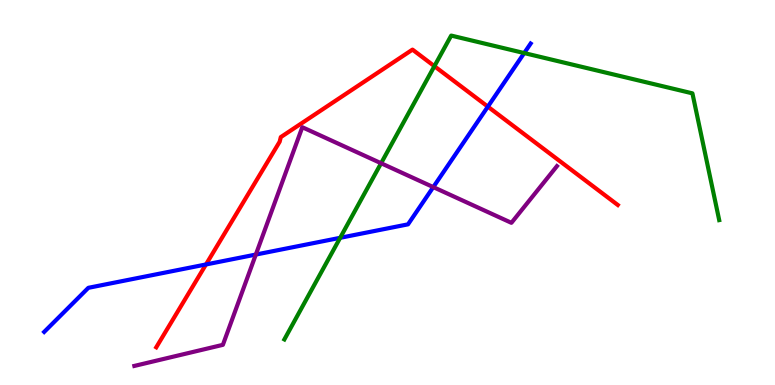[{'lines': ['blue', 'red'], 'intersections': [{'x': 2.66, 'y': 3.13}, {'x': 6.29, 'y': 7.23}]}, {'lines': ['green', 'red'], 'intersections': [{'x': 5.61, 'y': 8.28}]}, {'lines': ['purple', 'red'], 'intersections': []}, {'lines': ['blue', 'green'], 'intersections': [{'x': 4.39, 'y': 3.82}, {'x': 6.76, 'y': 8.62}]}, {'lines': ['blue', 'purple'], 'intersections': [{'x': 3.3, 'y': 3.39}, {'x': 5.59, 'y': 5.14}]}, {'lines': ['green', 'purple'], 'intersections': [{'x': 4.92, 'y': 5.76}]}]